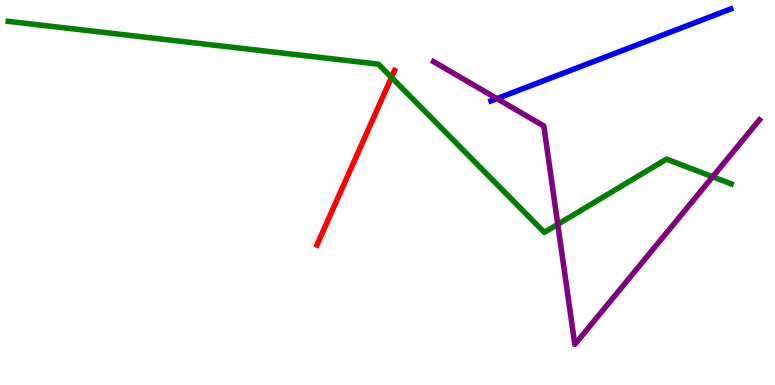[{'lines': ['blue', 'red'], 'intersections': []}, {'lines': ['green', 'red'], 'intersections': [{'x': 5.05, 'y': 7.99}]}, {'lines': ['purple', 'red'], 'intersections': []}, {'lines': ['blue', 'green'], 'intersections': []}, {'lines': ['blue', 'purple'], 'intersections': [{'x': 6.41, 'y': 7.44}]}, {'lines': ['green', 'purple'], 'intersections': [{'x': 7.2, 'y': 4.17}, {'x': 9.2, 'y': 5.41}]}]